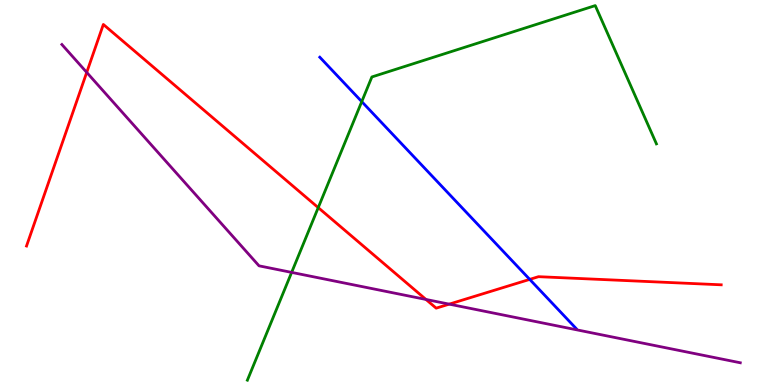[{'lines': ['blue', 'red'], 'intersections': [{'x': 6.84, 'y': 2.74}]}, {'lines': ['green', 'red'], 'intersections': [{'x': 4.11, 'y': 4.61}]}, {'lines': ['purple', 'red'], 'intersections': [{'x': 1.12, 'y': 8.12}, {'x': 5.5, 'y': 2.22}, {'x': 5.8, 'y': 2.1}]}, {'lines': ['blue', 'green'], 'intersections': [{'x': 4.67, 'y': 7.36}]}, {'lines': ['blue', 'purple'], 'intersections': []}, {'lines': ['green', 'purple'], 'intersections': [{'x': 3.76, 'y': 2.92}]}]